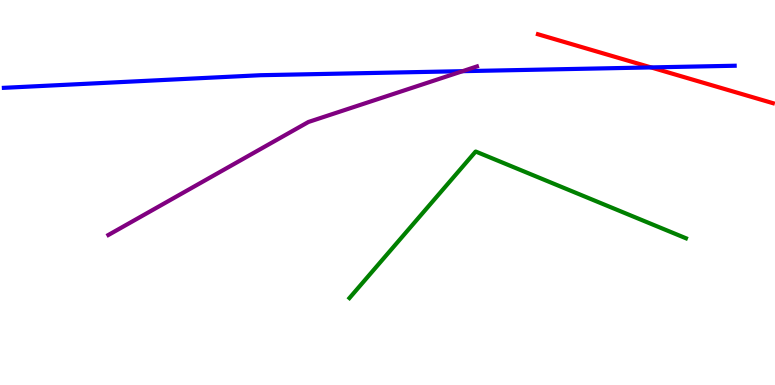[{'lines': ['blue', 'red'], 'intersections': [{'x': 8.4, 'y': 8.25}]}, {'lines': ['green', 'red'], 'intersections': []}, {'lines': ['purple', 'red'], 'intersections': []}, {'lines': ['blue', 'green'], 'intersections': []}, {'lines': ['blue', 'purple'], 'intersections': [{'x': 5.97, 'y': 8.15}]}, {'lines': ['green', 'purple'], 'intersections': []}]